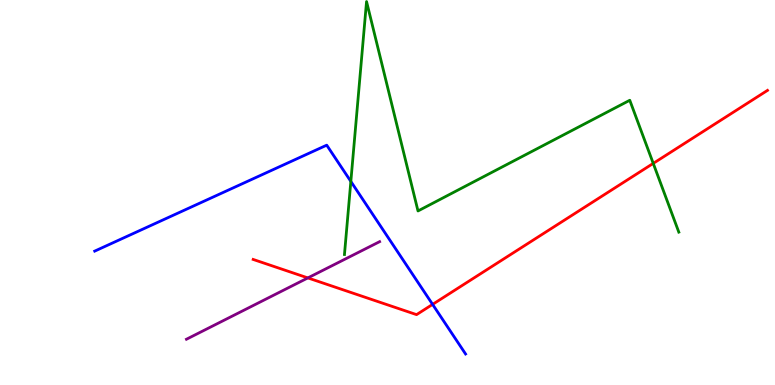[{'lines': ['blue', 'red'], 'intersections': [{'x': 5.58, 'y': 2.09}]}, {'lines': ['green', 'red'], 'intersections': [{'x': 8.43, 'y': 5.76}]}, {'lines': ['purple', 'red'], 'intersections': [{'x': 3.97, 'y': 2.78}]}, {'lines': ['blue', 'green'], 'intersections': [{'x': 4.53, 'y': 5.29}]}, {'lines': ['blue', 'purple'], 'intersections': []}, {'lines': ['green', 'purple'], 'intersections': []}]